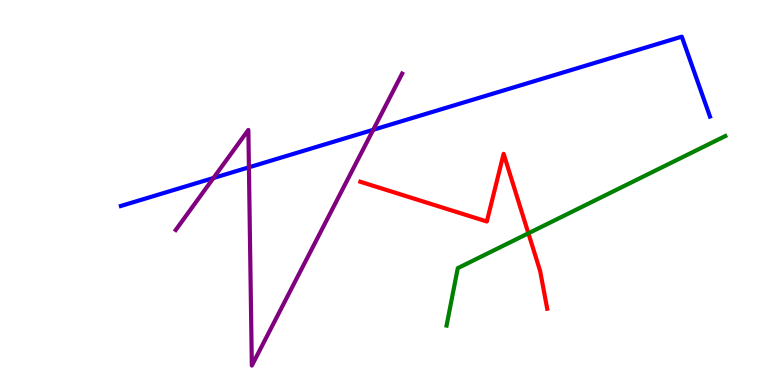[{'lines': ['blue', 'red'], 'intersections': []}, {'lines': ['green', 'red'], 'intersections': [{'x': 6.82, 'y': 3.94}]}, {'lines': ['purple', 'red'], 'intersections': []}, {'lines': ['blue', 'green'], 'intersections': []}, {'lines': ['blue', 'purple'], 'intersections': [{'x': 2.75, 'y': 5.38}, {'x': 3.21, 'y': 5.65}, {'x': 4.82, 'y': 6.63}]}, {'lines': ['green', 'purple'], 'intersections': []}]